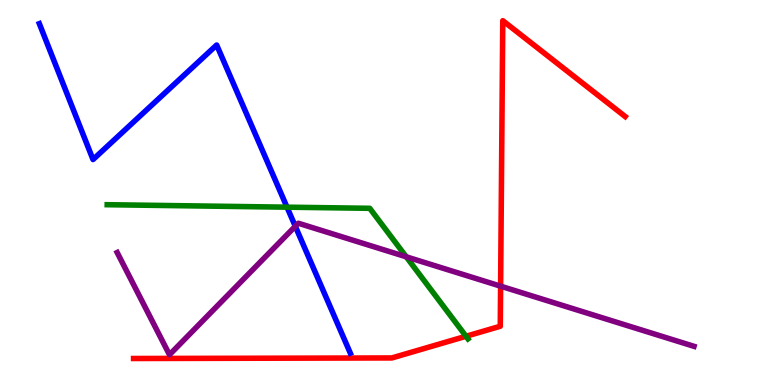[{'lines': ['blue', 'red'], 'intersections': []}, {'lines': ['green', 'red'], 'intersections': [{'x': 6.01, 'y': 1.27}]}, {'lines': ['purple', 'red'], 'intersections': [{'x': 6.46, 'y': 2.57}]}, {'lines': ['blue', 'green'], 'intersections': [{'x': 3.7, 'y': 4.62}]}, {'lines': ['blue', 'purple'], 'intersections': [{'x': 3.81, 'y': 4.12}]}, {'lines': ['green', 'purple'], 'intersections': [{'x': 5.24, 'y': 3.33}]}]